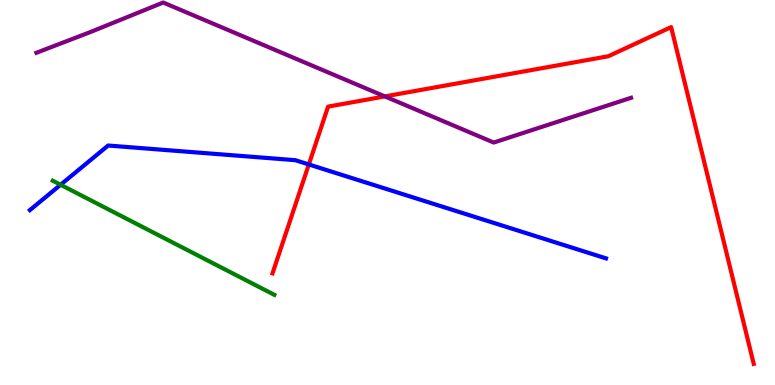[{'lines': ['blue', 'red'], 'intersections': [{'x': 3.98, 'y': 5.73}]}, {'lines': ['green', 'red'], 'intersections': []}, {'lines': ['purple', 'red'], 'intersections': [{'x': 4.97, 'y': 7.5}]}, {'lines': ['blue', 'green'], 'intersections': [{'x': 0.782, 'y': 5.2}]}, {'lines': ['blue', 'purple'], 'intersections': []}, {'lines': ['green', 'purple'], 'intersections': []}]